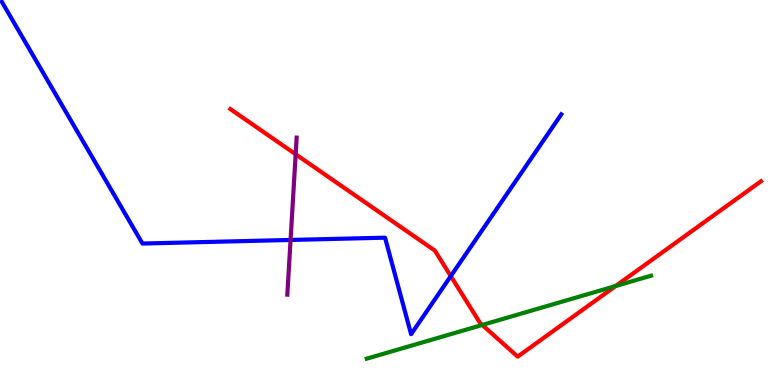[{'lines': ['blue', 'red'], 'intersections': [{'x': 5.82, 'y': 2.83}]}, {'lines': ['green', 'red'], 'intersections': [{'x': 6.22, 'y': 1.56}, {'x': 7.94, 'y': 2.57}]}, {'lines': ['purple', 'red'], 'intersections': [{'x': 3.81, 'y': 5.99}]}, {'lines': ['blue', 'green'], 'intersections': []}, {'lines': ['blue', 'purple'], 'intersections': [{'x': 3.75, 'y': 3.77}]}, {'lines': ['green', 'purple'], 'intersections': []}]